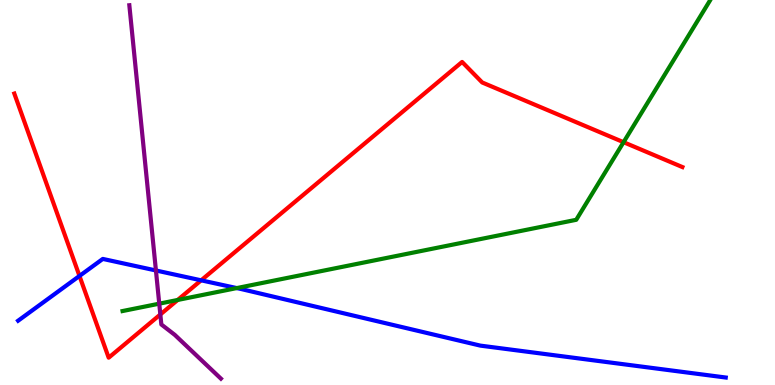[{'lines': ['blue', 'red'], 'intersections': [{'x': 1.03, 'y': 2.83}, {'x': 2.6, 'y': 2.72}]}, {'lines': ['green', 'red'], 'intersections': [{'x': 2.29, 'y': 2.21}, {'x': 8.05, 'y': 6.31}]}, {'lines': ['purple', 'red'], 'intersections': [{'x': 2.07, 'y': 1.83}]}, {'lines': ['blue', 'green'], 'intersections': [{'x': 3.06, 'y': 2.52}]}, {'lines': ['blue', 'purple'], 'intersections': [{'x': 2.01, 'y': 2.97}]}, {'lines': ['green', 'purple'], 'intersections': [{'x': 2.05, 'y': 2.11}]}]